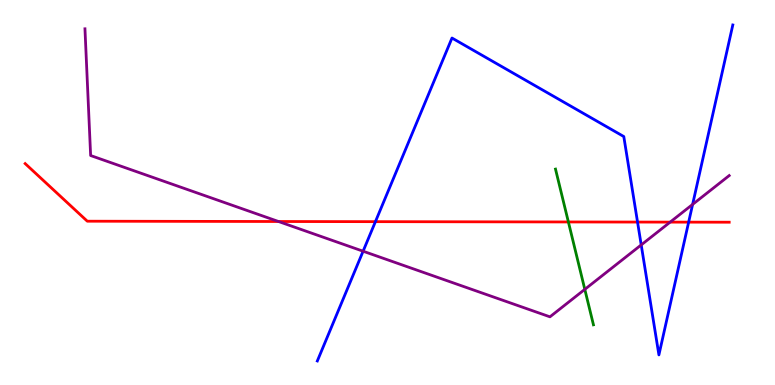[{'lines': ['blue', 'red'], 'intersections': [{'x': 4.84, 'y': 4.24}, {'x': 8.23, 'y': 4.23}, {'x': 8.89, 'y': 4.23}]}, {'lines': ['green', 'red'], 'intersections': [{'x': 7.33, 'y': 4.23}]}, {'lines': ['purple', 'red'], 'intersections': [{'x': 3.59, 'y': 4.25}, {'x': 8.65, 'y': 4.23}]}, {'lines': ['blue', 'green'], 'intersections': []}, {'lines': ['blue', 'purple'], 'intersections': [{'x': 4.69, 'y': 3.47}, {'x': 8.27, 'y': 3.64}, {'x': 8.94, 'y': 4.69}]}, {'lines': ['green', 'purple'], 'intersections': [{'x': 7.55, 'y': 2.48}]}]